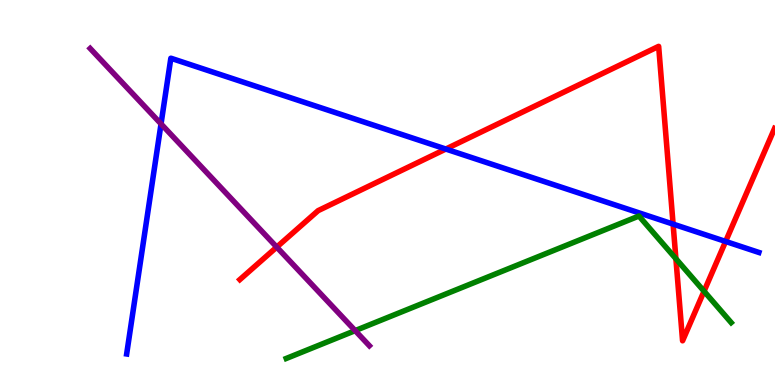[{'lines': ['blue', 'red'], 'intersections': [{'x': 5.75, 'y': 6.13}, {'x': 8.69, 'y': 4.18}, {'x': 9.36, 'y': 3.73}]}, {'lines': ['green', 'red'], 'intersections': [{'x': 8.72, 'y': 3.28}, {'x': 9.08, 'y': 2.44}]}, {'lines': ['purple', 'red'], 'intersections': [{'x': 3.57, 'y': 3.58}]}, {'lines': ['blue', 'green'], 'intersections': []}, {'lines': ['blue', 'purple'], 'intersections': [{'x': 2.08, 'y': 6.78}]}, {'lines': ['green', 'purple'], 'intersections': [{'x': 4.58, 'y': 1.41}]}]